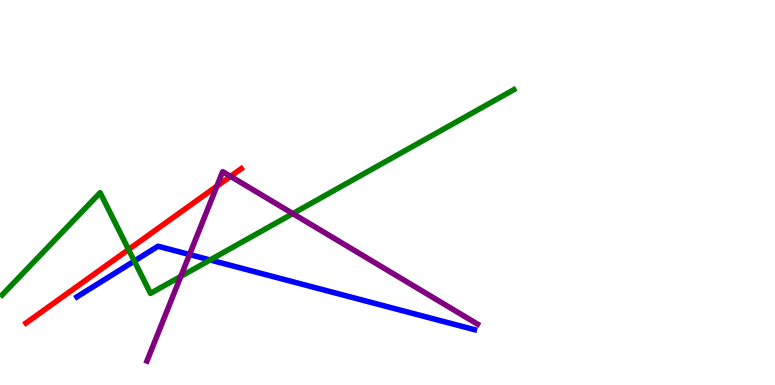[{'lines': ['blue', 'red'], 'intersections': []}, {'lines': ['green', 'red'], 'intersections': [{'x': 1.66, 'y': 3.52}]}, {'lines': ['purple', 'red'], 'intersections': [{'x': 2.8, 'y': 5.16}, {'x': 2.97, 'y': 5.42}]}, {'lines': ['blue', 'green'], 'intersections': [{'x': 1.73, 'y': 3.22}, {'x': 2.71, 'y': 3.25}]}, {'lines': ['blue', 'purple'], 'intersections': [{'x': 2.45, 'y': 3.39}]}, {'lines': ['green', 'purple'], 'intersections': [{'x': 2.33, 'y': 2.82}, {'x': 3.78, 'y': 4.45}]}]